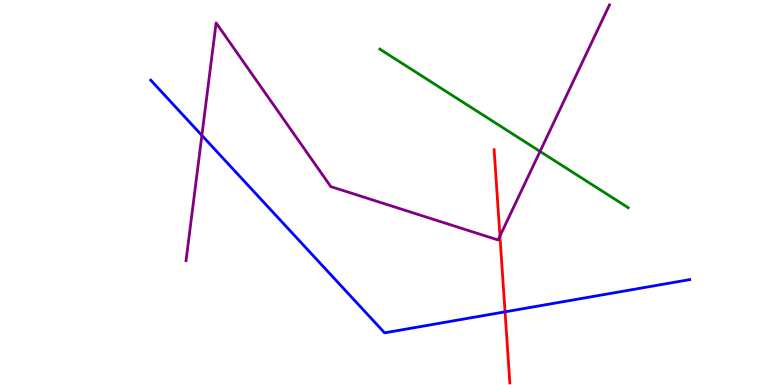[{'lines': ['blue', 'red'], 'intersections': [{'x': 6.52, 'y': 1.9}]}, {'lines': ['green', 'red'], 'intersections': []}, {'lines': ['purple', 'red'], 'intersections': [{'x': 6.45, 'y': 3.87}]}, {'lines': ['blue', 'green'], 'intersections': []}, {'lines': ['blue', 'purple'], 'intersections': [{'x': 2.6, 'y': 6.48}]}, {'lines': ['green', 'purple'], 'intersections': [{'x': 6.97, 'y': 6.07}]}]